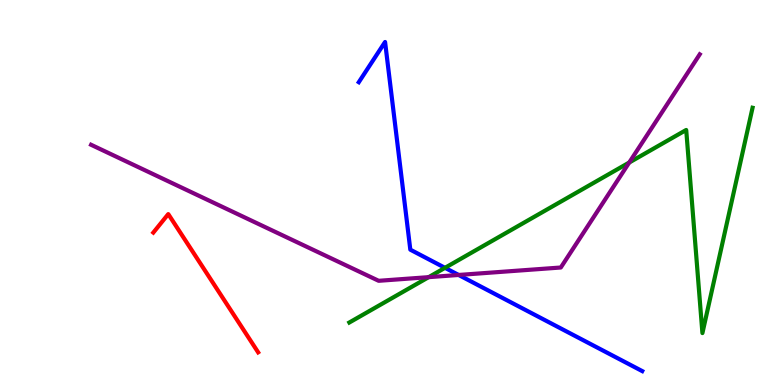[{'lines': ['blue', 'red'], 'intersections': []}, {'lines': ['green', 'red'], 'intersections': []}, {'lines': ['purple', 'red'], 'intersections': []}, {'lines': ['blue', 'green'], 'intersections': [{'x': 5.74, 'y': 3.04}]}, {'lines': ['blue', 'purple'], 'intersections': [{'x': 5.92, 'y': 2.86}]}, {'lines': ['green', 'purple'], 'intersections': [{'x': 5.53, 'y': 2.8}, {'x': 8.12, 'y': 5.78}]}]